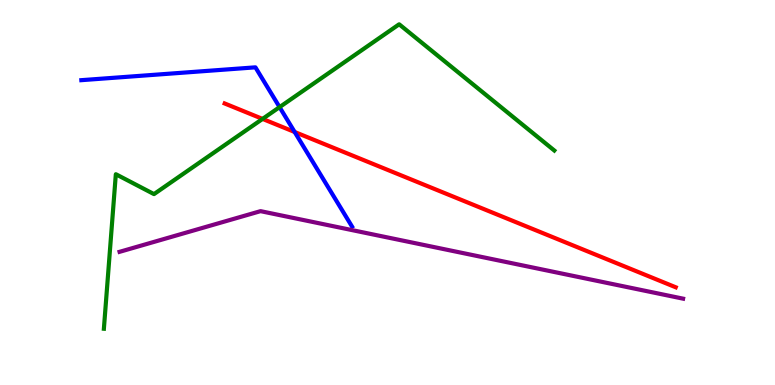[{'lines': ['blue', 'red'], 'intersections': [{'x': 3.8, 'y': 6.57}]}, {'lines': ['green', 'red'], 'intersections': [{'x': 3.39, 'y': 6.91}]}, {'lines': ['purple', 'red'], 'intersections': []}, {'lines': ['blue', 'green'], 'intersections': [{'x': 3.61, 'y': 7.22}]}, {'lines': ['blue', 'purple'], 'intersections': []}, {'lines': ['green', 'purple'], 'intersections': []}]